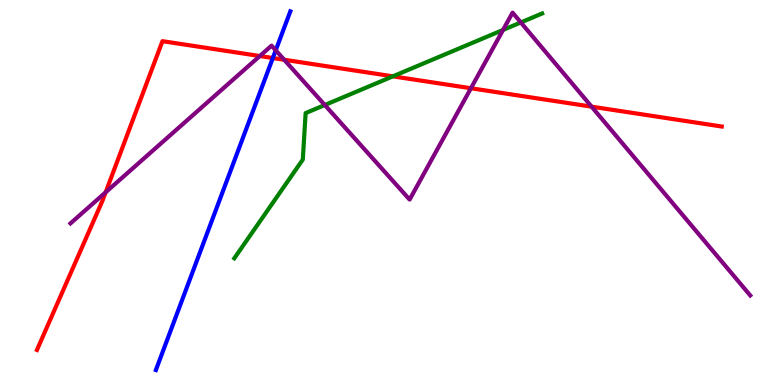[{'lines': ['blue', 'red'], 'intersections': [{'x': 3.52, 'y': 8.49}]}, {'lines': ['green', 'red'], 'intersections': [{'x': 5.07, 'y': 8.02}]}, {'lines': ['purple', 'red'], 'intersections': [{'x': 1.36, 'y': 5.0}, {'x': 3.35, 'y': 8.54}, {'x': 3.67, 'y': 8.45}, {'x': 6.08, 'y': 7.71}, {'x': 7.63, 'y': 7.23}]}, {'lines': ['blue', 'green'], 'intersections': []}, {'lines': ['blue', 'purple'], 'intersections': [{'x': 3.56, 'y': 8.69}]}, {'lines': ['green', 'purple'], 'intersections': [{'x': 4.19, 'y': 7.27}, {'x': 6.49, 'y': 9.22}, {'x': 6.72, 'y': 9.42}]}]